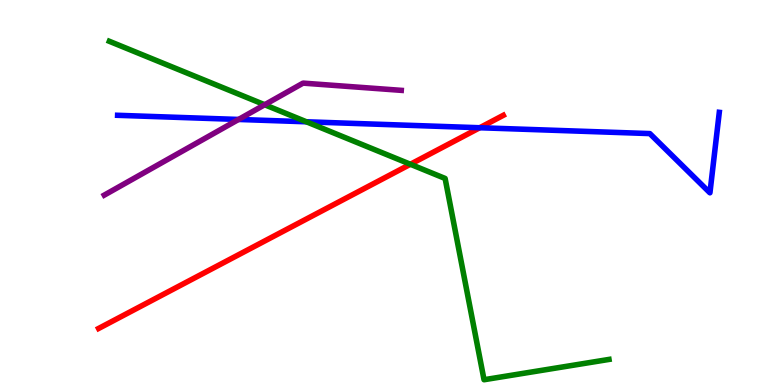[{'lines': ['blue', 'red'], 'intersections': [{'x': 6.19, 'y': 6.68}]}, {'lines': ['green', 'red'], 'intersections': [{'x': 5.3, 'y': 5.73}]}, {'lines': ['purple', 'red'], 'intersections': []}, {'lines': ['blue', 'green'], 'intersections': [{'x': 3.95, 'y': 6.84}]}, {'lines': ['blue', 'purple'], 'intersections': [{'x': 3.08, 'y': 6.9}]}, {'lines': ['green', 'purple'], 'intersections': [{'x': 3.42, 'y': 7.28}]}]